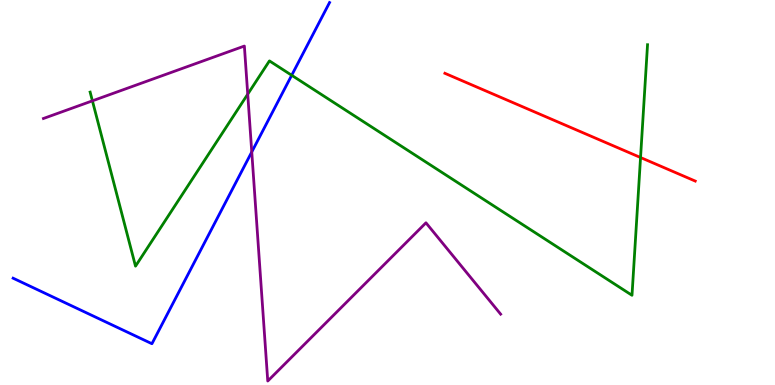[{'lines': ['blue', 'red'], 'intersections': []}, {'lines': ['green', 'red'], 'intersections': [{'x': 8.27, 'y': 5.91}]}, {'lines': ['purple', 'red'], 'intersections': []}, {'lines': ['blue', 'green'], 'intersections': [{'x': 3.76, 'y': 8.04}]}, {'lines': ['blue', 'purple'], 'intersections': [{'x': 3.25, 'y': 6.05}]}, {'lines': ['green', 'purple'], 'intersections': [{'x': 1.19, 'y': 7.38}, {'x': 3.2, 'y': 7.55}]}]